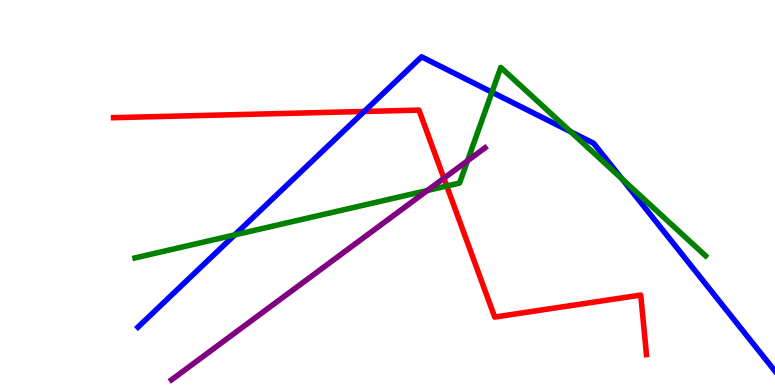[{'lines': ['blue', 'red'], 'intersections': [{'x': 4.7, 'y': 7.1}]}, {'lines': ['green', 'red'], 'intersections': [{'x': 5.76, 'y': 5.17}]}, {'lines': ['purple', 'red'], 'intersections': [{'x': 5.73, 'y': 5.37}]}, {'lines': ['blue', 'green'], 'intersections': [{'x': 3.03, 'y': 3.9}, {'x': 6.35, 'y': 7.61}, {'x': 7.36, 'y': 6.58}, {'x': 8.03, 'y': 5.35}]}, {'lines': ['blue', 'purple'], 'intersections': []}, {'lines': ['green', 'purple'], 'intersections': [{'x': 5.51, 'y': 5.05}, {'x': 6.03, 'y': 5.82}]}]